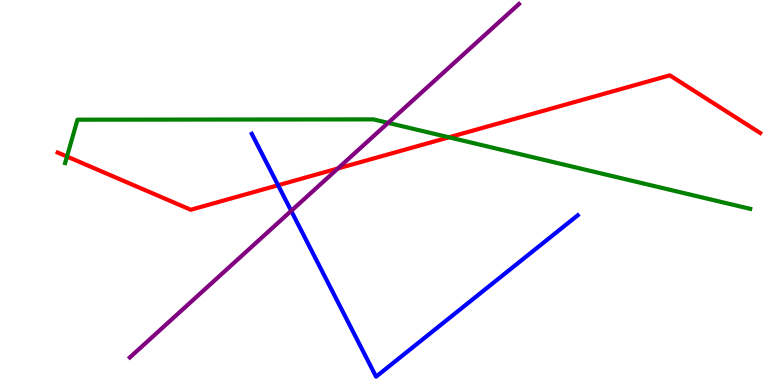[{'lines': ['blue', 'red'], 'intersections': [{'x': 3.59, 'y': 5.19}]}, {'lines': ['green', 'red'], 'intersections': [{'x': 0.864, 'y': 5.93}, {'x': 5.79, 'y': 6.43}]}, {'lines': ['purple', 'red'], 'intersections': [{'x': 4.36, 'y': 5.62}]}, {'lines': ['blue', 'green'], 'intersections': []}, {'lines': ['blue', 'purple'], 'intersections': [{'x': 3.76, 'y': 4.52}]}, {'lines': ['green', 'purple'], 'intersections': [{'x': 5.01, 'y': 6.81}]}]